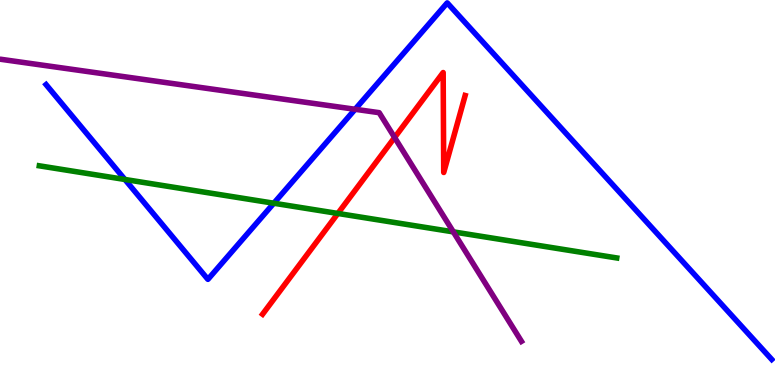[{'lines': ['blue', 'red'], 'intersections': []}, {'lines': ['green', 'red'], 'intersections': [{'x': 4.36, 'y': 4.46}]}, {'lines': ['purple', 'red'], 'intersections': [{'x': 5.09, 'y': 6.43}]}, {'lines': ['blue', 'green'], 'intersections': [{'x': 1.61, 'y': 5.34}, {'x': 3.53, 'y': 4.72}]}, {'lines': ['blue', 'purple'], 'intersections': [{'x': 4.58, 'y': 7.16}]}, {'lines': ['green', 'purple'], 'intersections': [{'x': 5.85, 'y': 3.98}]}]